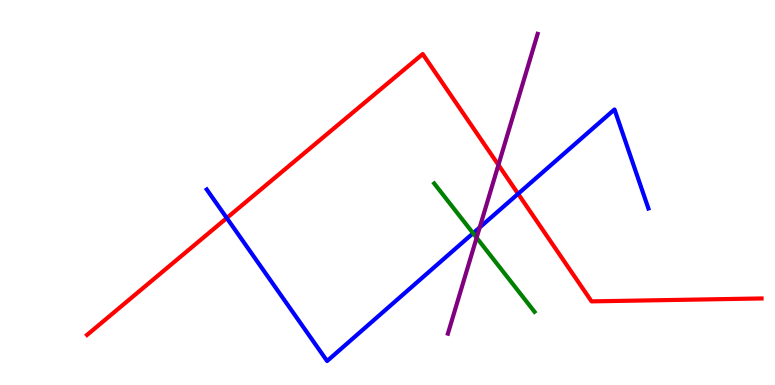[{'lines': ['blue', 'red'], 'intersections': [{'x': 2.93, 'y': 4.34}, {'x': 6.69, 'y': 4.97}]}, {'lines': ['green', 'red'], 'intersections': []}, {'lines': ['purple', 'red'], 'intersections': [{'x': 6.43, 'y': 5.72}]}, {'lines': ['blue', 'green'], 'intersections': [{'x': 6.1, 'y': 3.94}]}, {'lines': ['blue', 'purple'], 'intersections': [{'x': 6.19, 'y': 4.09}]}, {'lines': ['green', 'purple'], 'intersections': [{'x': 6.15, 'y': 3.83}]}]